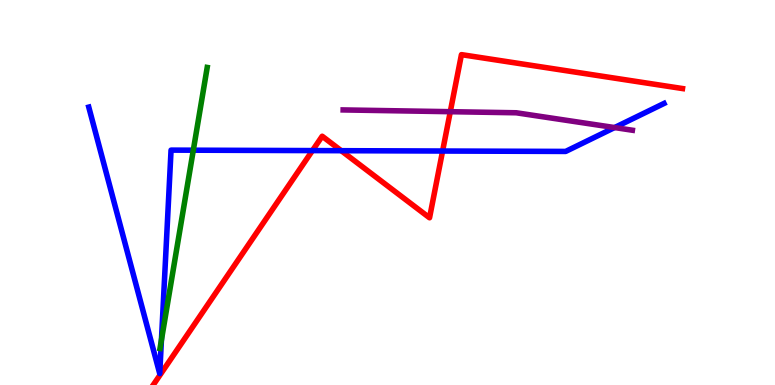[{'lines': ['blue', 'red'], 'intersections': [{'x': 4.03, 'y': 6.09}, {'x': 4.4, 'y': 6.09}, {'x': 5.71, 'y': 6.08}]}, {'lines': ['green', 'red'], 'intersections': []}, {'lines': ['purple', 'red'], 'intersections': [{'x': 5.81, 'y': 7.1}]}, {'lines': ['blue', 'green'], 'intersections': [{'x': 2.08, 'y': 1.17}, {'x': 2.49, 'y': 6.1}]}, {'lines': ['blue', 'purple'], 'intersections': [{'x': 7.93, 'y': 6.69}]}, {'lines': ['green', 'purple'], 'intersections': []}]